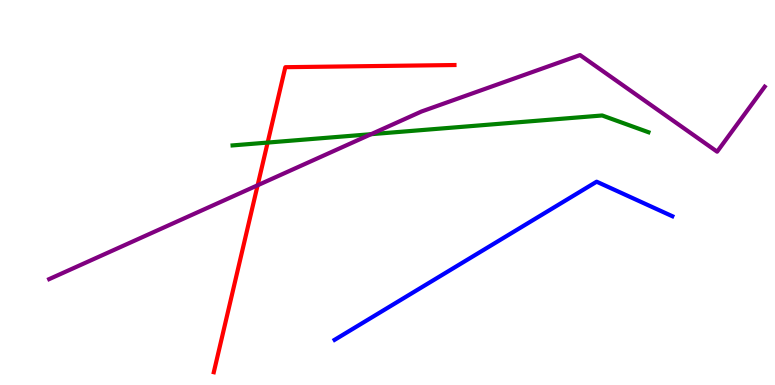[{'lines': ['blue', 'red'], 'intersections': []}, {'lines': ['green', 'red'], 'intersections': [{'x': 3.45, 'y': 6.3}]}, {'lines': ['purple', 'red'], 'intersections': [{'x': 3.32, 'y': 5.19}]}, {'lines': ['blue', 'green'], 'intersections': []}, {'lines': ['blue', 'purple'], 'intersections': []}, {'lines': ['green', 'purple'], 'intersections': [{'x': 4.79, 'y': 6.51}]}]